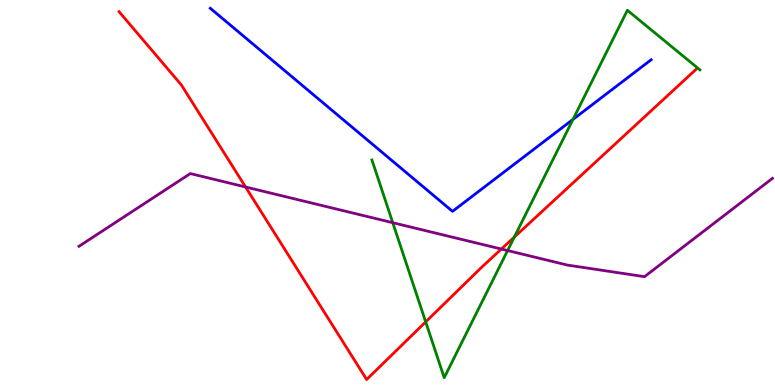[{'lines': ['blue', 'red'], 'intersections': []}, {'lines': ['green', 'red'], 'intersections': [{'x': 5.49, 'y': 1.64}, {'x': 6.64, 'y': 3.84}]}, {'lines': ['purple', 'red'], 'intersections': [{'x': 3.17, 'y': 5.14}, {'x': 6.47, 'y': 3.53}]}, {'lines': ['blue', 'green'], 'intersections': [{'x': 7.39, 'y': 6.9}]}, {'lines': ['blue', 'purple'], 'intersections': []}, {'lines': ['green', 'purple'], 'intersections': [{'x': 5.07, 'y': 4.22}, {'x': 6.55, 'y': 3.49}]}]